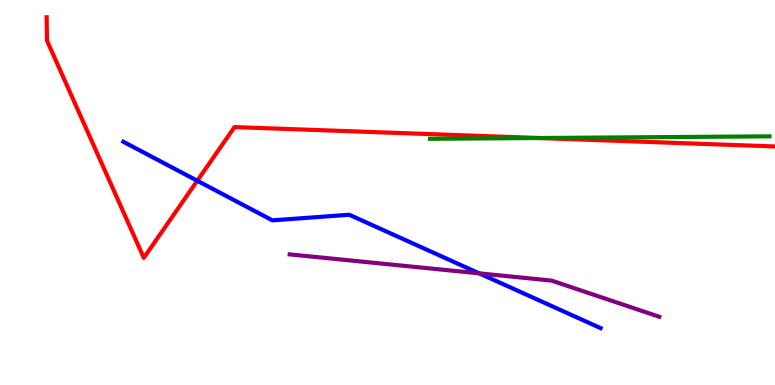[{'lines': ['blue', 'red'], 'intersections': [{'x': 2.55, 'y': 5.31}]}, {'lines': ['green', 'red'], 'intersections': [{'x': 6.96, 'y': 6.42}]}, {'lines': ['purple', 'red'], 'intersections': []}, {'lines': ['blue', 'green'], 'intersections': []}, {'lines': ['blue', 'purple'], 'intersections': [{'x': 6.18, 'y': 2.9}]}, {'lines': ['green', 'purple'], 'intersections': []}]